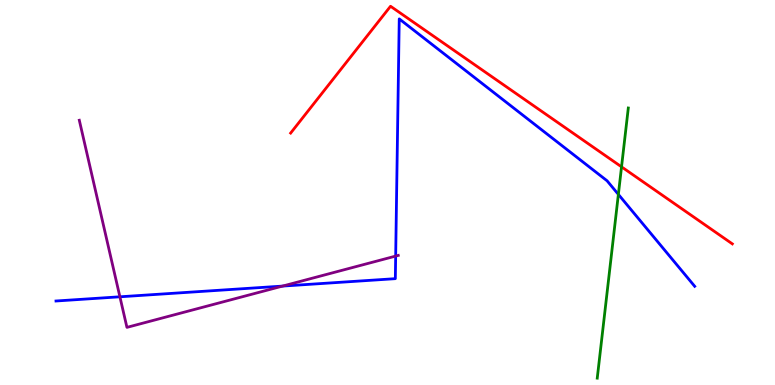[{'lines': ['blue', 'red'], 'intersections': []}, {'lines': ['green', 'red'], 'intersections': [{'x': 8.02, 'y': 5.67}]}, {'lines': ['purple', 'red'], 'intersections': []}, {'lines': ['blue', 'green'], 'intersections': [{'x': 7.98, 'y': 4.95}]}, {'lines': ['blue', 'purple'], 'intersections': [{'x': 1.55, 'y': 2.29}, {'x': 3.65, 'y': 2.57}, {'x': 5.11, 'y': 3.35}]}, {'lines': ['green', 'purple'], 'intersections': []}]